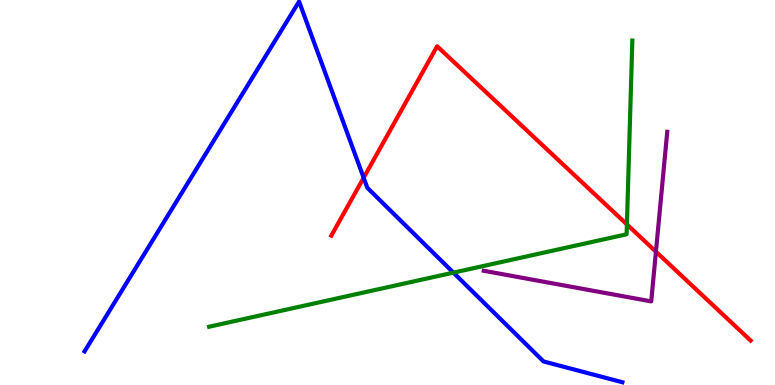[{'lines': ['blue', 'red'], 'intersections': [{'x': 4.69, 'y': 5.38}]}, {'lines': ['green', 'red'], 'intersections': [{'x': 8.09, 'y': 4.17}]}, {'lines': ['purple', 'red'], 'intersections': [{'x': 8.46, 'y': 3.46}]}, {'lines': ['blue', 'green'], 'intersections': [{'x': 5.85, 'y': 2.92}]}, {'lines': ['blue', 'purple'], 'intersections': []}, {'lines': ['green', 'purple'], 'intersections': []}]